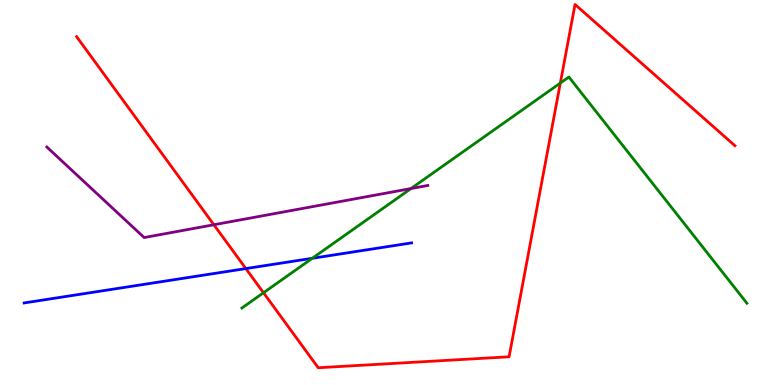[{'lines': ['blue', 'red'], 'intersections': [{'x': 3.17, 'y': 3.02}]}, {'lines': ['green', 'red'], 'intersections': [{'x': 3.4, 'y': 2.4}, {'x': 7.23, 'y': 7.84}]}, {'lines': ['purple', 'red'], 'intersections': [{'x': 2.76, 'y': 4.16}]}, {'lines': ['blue', 'green'], 'intersections': [{'x': 4.03, 'y': 3.29}]}, {'lines': ['blue', 'purple'], 'intersections': []}, {'lines': ['green', 'purple'], 'intersections': [{'x': 5.3, 'y': 5.1}]}]